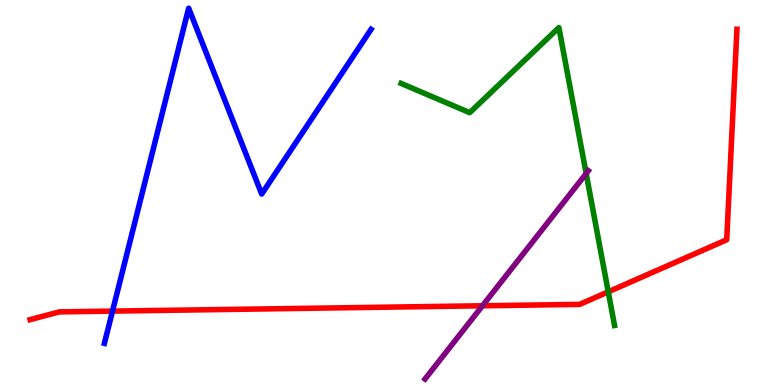[{'lines': ['blue', 'red'], 'intersections': [{'x': 1.45, 'y': 1.92}]}, {'lines': ['green', 'red'], 'intersections': [{'x': 7.85, 'y': 2.42}]}, {'lines': ['purple', 'red'], 'intersections': [{'x': 6.23, 'y': 2.06}]}, {'lines': ['blue', 'green'], 'intersections': []}, {'lines': ['blue', 'purple'], 'intersections': []}, {'lines': ['green', 'purple'], 'intersections': [{'x': 7.56, 'y': 5.49}]}]